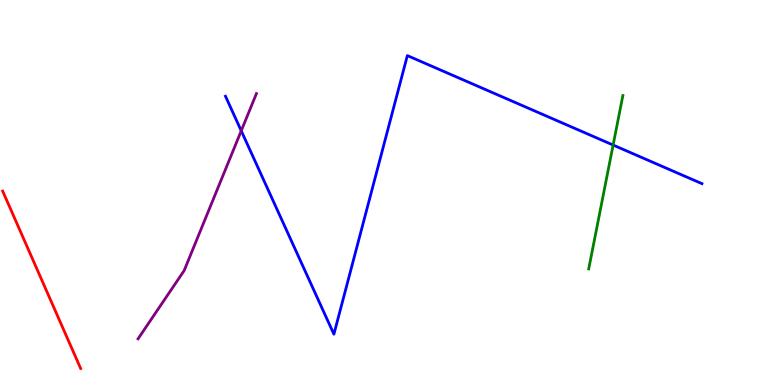[{'lines': ['blue', 'red'], 'intersections': []}, {'lines': ['green', 'red'], 'intersections': []}, {'lines': ['purple', 'red'], 'intersections': []}, {'lines': ['blue', 'green'], 'intersections': [{'x': 7.91, 'y': 6.23}]}, {'lines': ['blue', 'purple'], 'intersections': [{'x': 3.11, 'y': 6.6}]}, {'lines': ['green', 'purple'], 'intersections': []}]